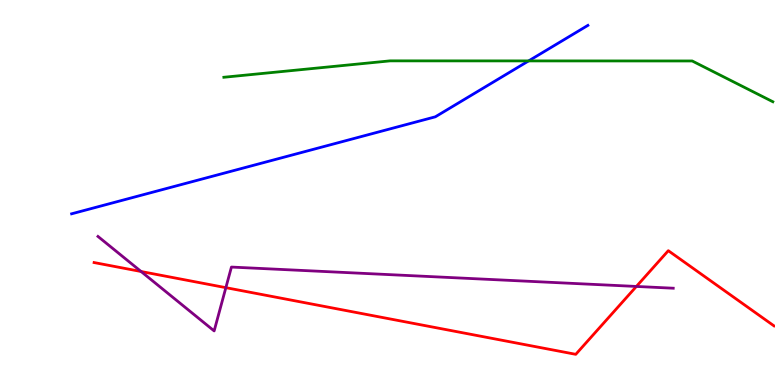[{'lines': ['blue', 'red'], 'intersections': []}, {'lines': ['green', 'red'], 'intersections': []}, {'lines': ['purple', 'red'], 'intersections': [{'x': 1.82, 'y': 2.95}, {'x': 2.91, 'y': 2.53}, {'x': 8.21, 'y': 2.56}]}, {'lines': ['blue', 'green'], 'intersections': [{'x': 6.82, 'y': 8.42}]}, {'lines': ['blue', 'purple'], 'intersections': []}, {'lines': ['green', 'purple'], 'intersections': []}]